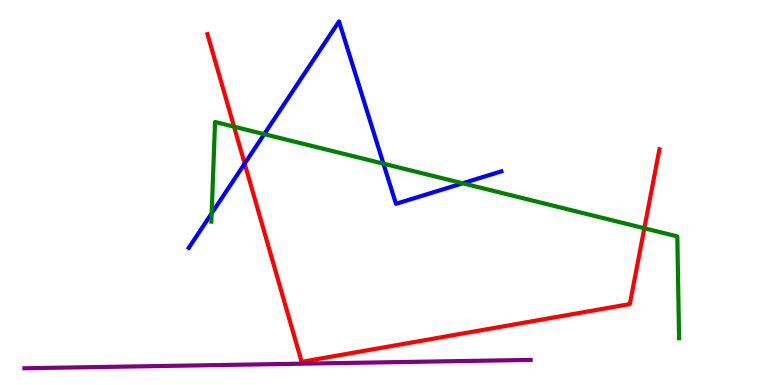[{'lines': ['blue', 'red'], 'intersections': [{'x': 3.16, 'y': 5.75}]}, {'lines': ['green', 'red'], 'intersections': [{'x': 3.02, 'y': 6.71}, {'x': 8.31, 'y': 4.07}]}, {'lines': ['purple', 'red'], 'intersections': []}, {'lines': ['blue', 'green'], 'intersections': [{'x': 2.73, 'y': 4.46}, {'x': 3.41, 'y': 6.52}, {'x': 4.95, 'y': 5.75}, {'x': 5.97, 'y': 5.24}]}, {'lines': ['blue', 'purple'], 'intersections': []}, {'lines': ['green', 'purple'], 'intersections': []}]